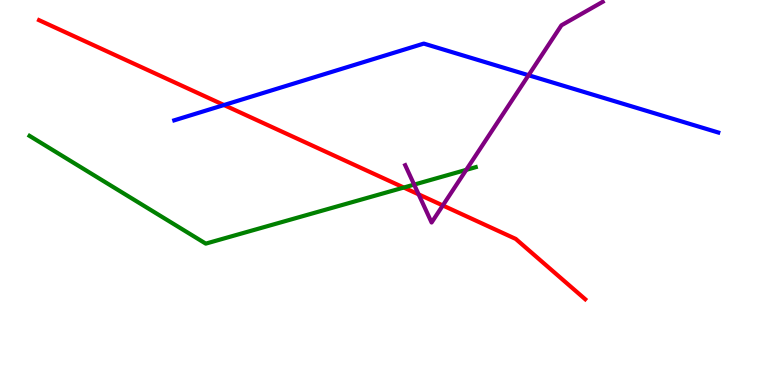[{'lines': ['blue', 'red'], 'intersections': [{'x': 2.89, 'y': 7.27}]}, {'lines': ['green', 'red'], 'intersections': [{'x': 5.21, 'y': 5.13}]}, {'lines': ['purple', 'red'], 'intersections': [{'x': 5.4, 'y': 4.95}, {'x': 5.71, 'y': 4.66}]}, {'lines': ['blue', 'green'], 'intersections': []}, {'lines': ['blue', 'purple'], 'intersections': [{'x': 6.82, 'y': 8.05}]}, {'lines': ['green', 'purple'], 'intersections': [{'x': 5.34, 'y': 5.2}, {'x': 6.02, 'y': 5.59}]}]